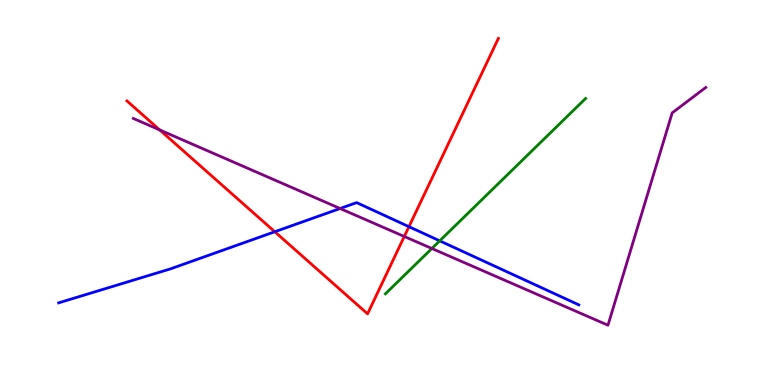[{'lines': ['blue', 'red'], 'intersections': [{'x': 3.55, 'y': 3.98}, {'x': 5.28, 'y': 4.11}]}, {'lines': ['green', 'red'], 'intersections': []}, {'lines': ['purple', 'red'], 'intersections': [{'x': 2.06, 'y': 6.62}, {'x': 5.22, 'y': 3.86}]}, {'lines': ['blue', 'green'], 'intersections': [{'x': 5.67, 'y': 3.74}]}, {'lines': ['blue', 'purple'], 'intersections': [{'x': 4.39, 'y': 4.58}]}, {'lines': ['green', 'purple'], 'intersections': [{'x': 5.57, 'y': 3.55}]}]